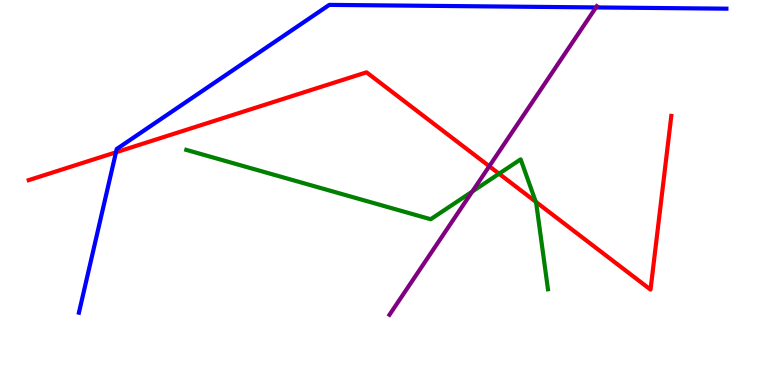[{'lines': ['blue', 'red'], 'intersections': [{'x': 1.5, 'y': 6.04}]}, {'lines': ['green', 'red'], 'intersections': [{'x': 6.44, 'y': 5.49}, {'x': 6.91, 'y': 4.76}]}, {'lines': ['purple', 'red'], 'intersections': [{'x': 6.31, 'y': 5.68}]}, {'lines': ['blue', 'green'], 'intersections': []}, {'lines': ['blue', 'purple'], 'intersections': [{'x': 7.69, 'y': 9.81}]}, {'lines': ['green', 'purple'], 'intersections': [{'x': 6.09, 'y': 5.02}]}]